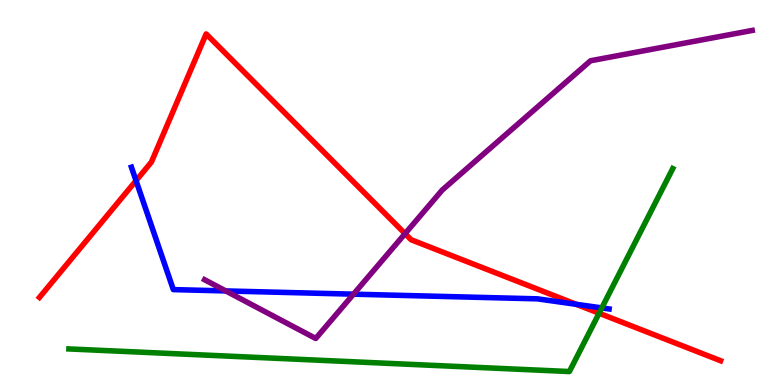[{'lines': ['blue', 'red'], 'intersections': [{'x': 1.76, 'y': 5.31}, {'x': 7.44, 'y': 2.1}]}, {'lines': ['green', 'red'], 'intersections': [{'x': 7.73, 'y': 1.86}]}, {'lines': ['purple', 'red'], 'intersections': [{'x': 5.23, 'y': 3.93}]}, {'lines': ['blue', 'green'], 'intersections': [{'x': 7.77, 'y': 2.0}]}, {'lines': ['blue', 'purple'], 'intersections': [{'x': 2.91, 'y': 2.44}, {'x': 4.56, 'y': 2.36}]}, {'lines': ['green', 'purple'], 'intersections': []}]